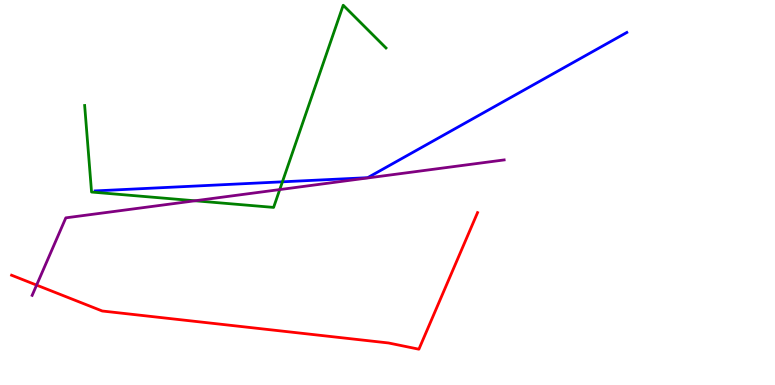[{'lines': ['blue', 'red'], 'intersections': []}, {'lines': ['green', 'red'], 'intersections': []}, {'lines': ['purple', 'red'], 'intersections': [{'x': 0.472, 'y': 2.59}]}, {'lines': ['blue', 'green'], 'intersections': [{'x': 3.64, 'y': 5.28}]}, {'lines': ['blue', 'purple'], 'intersections': []}, {'lines': ['green', 'purple'], 'intersections': [{'x': 2.52, 'y': 4.79}, {'x': 3.61, 'y': 5.08}]}]